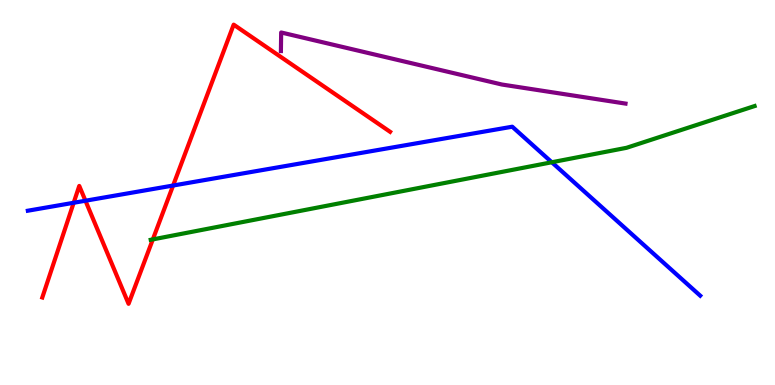[{'lines': ['blue', 'red'], 'intersections': [{'x': 0.951, 'y': 4.73}, {'x': 1.1, 'y': 4.79}, {'x': 2.23, 'y': 5.18}]}, {'lines': ['green', 'red'], 'intersections': [{'x': 1.97, 'y': 3.78}]}, {'lines': ['purple', 'red'], 'intersections': []}, {'lines': ['blue', 'green'], 'intersections': [{'x': 7.12, 'y': 5.79}]}, {'lines': ['blue', 'purple'], 'intersections': []}, {'lines': ['green', 'purple'], 'intersections': []}]